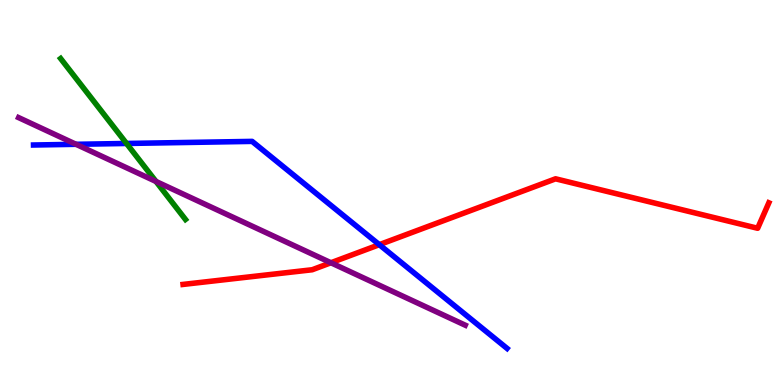[{'lines': ['blue', 'red'], 'intersections': [{'x': 4.89, 'y': 3.64}]}, {'lines': ['green', 'red'], 'intersections': []}, {'lines': ['purple', 'red'], 'intersections': [{'x': 4.27, 'y': 3.18}]}, {'lines': ['blue', 'green'], 'intersections': [{'x': 1.63, 'y': 6.27}]}, {'lines': ['blue', 'purple'], 'intersections': [{'x': 0.981, 'y': 6.25}]}, {'lines': ['green', 'purple'], 'intersections': [{'x': 2.01, 'y': 5.29}]}]